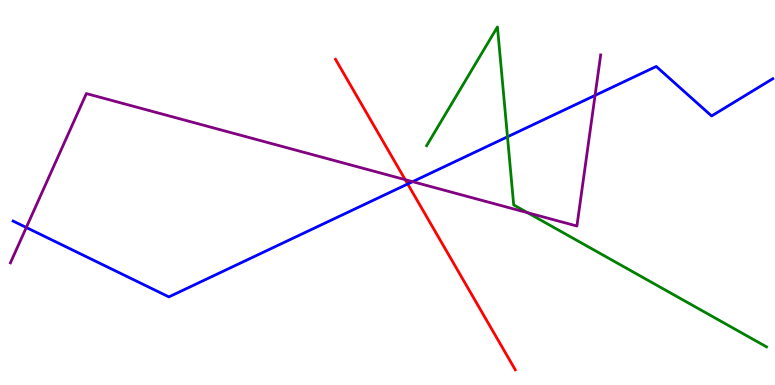[{'lines': ['blue', 'red'], 'intersections': [{'x': 5.26, 'y': 5.22}]}, {'lines': ['green', 'red'], 'intersections': []}, {'lines': ['purple', 'red'], 'intersections': [{'x': 5.23, 'y': 5.33}]}, {'lines': ['blue', 'green'], 'intersections': [{'x': 6.55, 'y': 6.45}]}, {'lines': ['blue', 'purple'], 'intersections': [{'x': 0.339, 'y': 4.09}, {'x': 5.32, 'y': 5.28}, {'x': 7.68, 'y': 7.52}]}, {'lines': ['green', 'purple'], 'intersections': [{'x': 6.81, 'y': 4.48}]}]